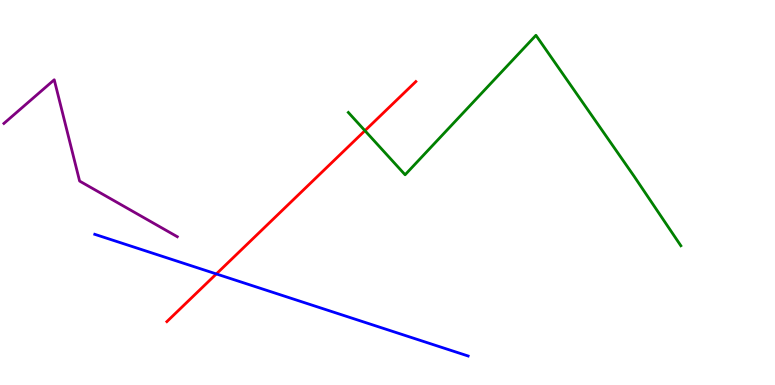[{'lines': ['blue', 'red'], 'intersections': [{'x': 2.79, 'y': 2.88}]}, {'lines': ['green', 'red'], 'intersections': [{'x': 4.71, 'y': 6.61}]}, {'lines': ['purple', 'red'], 'intersections': []}, {'lines': ['blue', 'green'], 'intersections': []}, {'lines': ['blue', 'purple'], 'intersections': []}, {'lines': ['green', 'purple'], 'intersections': []}]